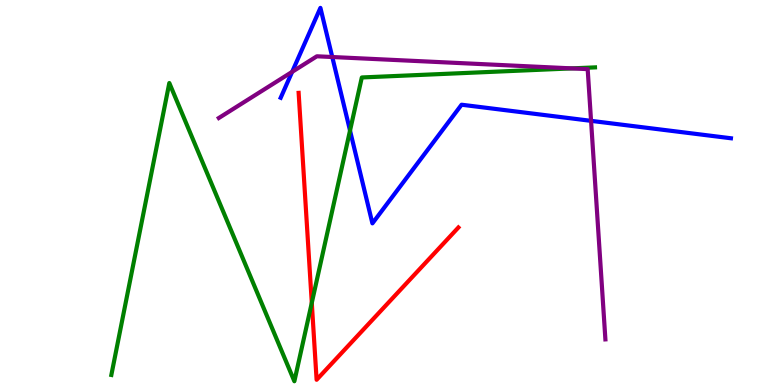[{'lines': ['blue', 'red'], 'intersections': []}, {'lines': ['green', 'red'], 'intersections': [{'x': 4.02, 'y': 2.13}]}, {'lines': ['purple', 'red'], 'intersections': []}, {'lines': ['blue', 'green'], 'intersections': [{'x': 4.52, 'y': 6.61}]}, {'lines': ['blue', 'purple'], 'intersections': [{'x': 3.77, 'y': 8.13}, {'x': 4.29, 'y': 8.52}, {'x': 7.63, 'y': 6.86}]}, {'lines': ['green', 'purple'], 'intersections': [{'x': 7.38, 'y': 8.22}]}]